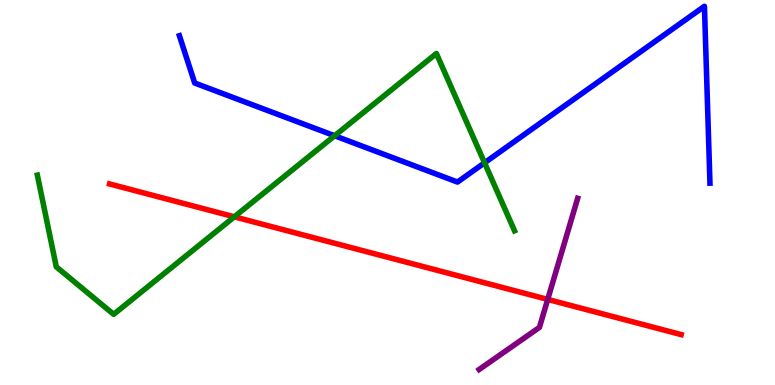[{'lines': ['blue', 'red'], 'intersections': []}, {'lines': ['green', 'red'], 'intersections': [{'x': 3.02, 'y': 4.37}]}, {'lines': ['purple', 'red'], 'intersections': [{'x': 7.07, 'y': 2.22}]}, {'lines': ['blue', 'green'], 'intersections': [{'x': 4.32, 'y': 6.47}, {'x': 6.25, 'y': 5.77}]}, {'lines': ['blue', 'purple'], 'intersections': []}, {'lines': ['green', 'purple'], 'intersections': []}]